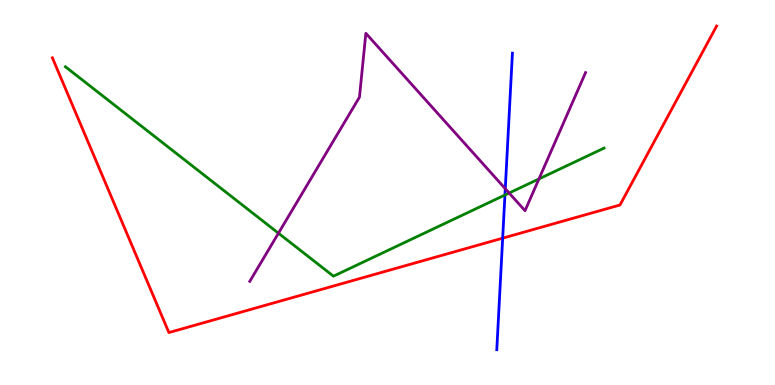[{'lines': ['blue', 'red'], 'intersections': [{'x': 6.49, 'y': 3.81}]}, {'lines': ['green', 'red'], 'intersections': []}, {'lines': ['purple', 'red'], 'intersections': []}, {'lines': ['blue', 'green'], 'intersections': [{'x': 6.52, 'y': 4.93}]}, {'lines': ['blue', 'purple'], 'intersections': [{'x': 6.52, 'y': 5.1}]}, {'lines': ['green', 'purple'], 'intersections': [{'x': 3.59, 'y': 3.94}, {'x': 6.57, 'y': 4.99}, {'x': 6.95, 'y': 5.35}]}]